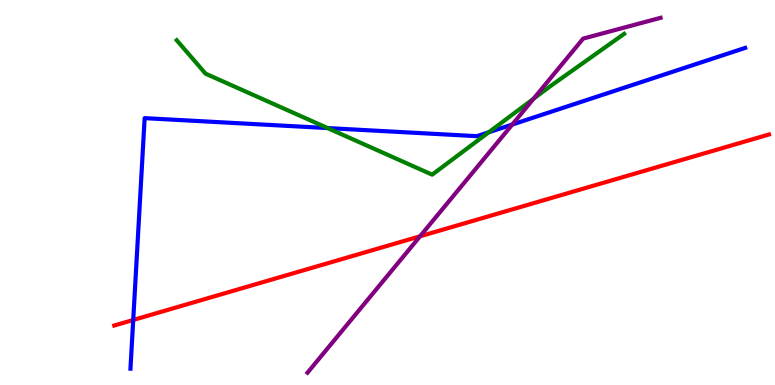[{'lines': ['blue', 'red'], 'intersections': [{'x': 1.72, 'y': 1.69}]}, {'lines': ['green', 'red'], 'intersections': []}, {'lines': ['purple', 'red'], 'intersections': [{'x': 5.42, 'y': 3.86}]}, {'lines': ['blue', 'green'], 'intersections': [{'x': 4.23, 'y': 6.67}, {'x': 6.31, 'y': 6.56}]}, {'lines': ['blue', 'purple'], 'intersections': [{'x': 6.61, 'y': 6.77}]}, {'lines': ['green', 'purple'], 'intersections': [{'x': 6.88, 'y': 7.44}]}]